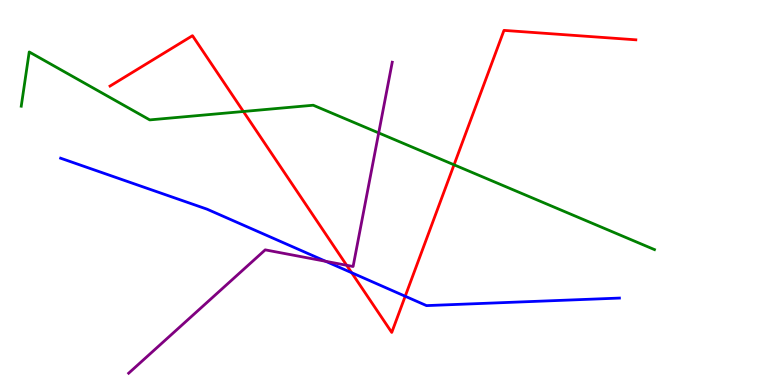[{'lines': ['blue', 'red'], 'intersections': [{'x': 4.54, 'y': 2.92}, {'x': 5.23, 'y': 2.31}]}, {'lines': ['green', 'red'], 'intersections': [{'x': 3.14, 'y': 7.1}, {'x': 5.86, 'y': 5.72}]}, {'lines': ['purple', 'red'], 'intersections': [{'x': 4.47, 'y': 3.11}]}, {'lines': ['blue', 'green'], 'intersections': []}, {'lines': ['blue', 'purple'], 'intersections': [{'x': 4.2, 'y': 3.21}]}, {'lines': ['green', 'purple'], 'intersections': [{'x': 4.89, 'y': 6.55}]}]